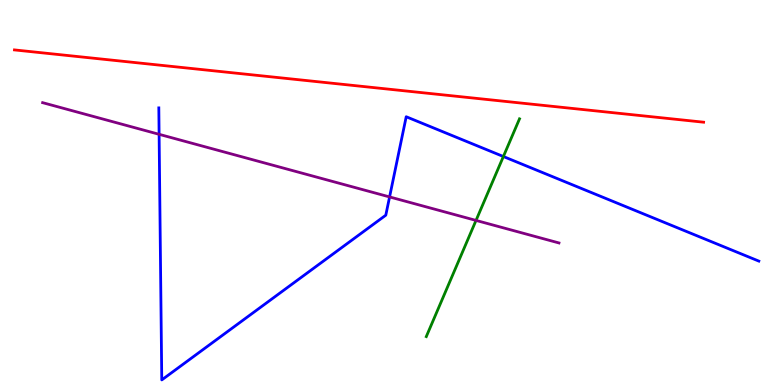[{'lines': ['blue', 'red'], 'intersections': []}, {'lines': ['green', 'red'], 'intersections': []}, {'lines': ['purple', 'red'], 'intersections': []}, {'lines': ['blue', 'green'], 'intersections': [{'x': 6.5, 'y': 5.93}]}, {'lines': ['blue', 'purple'], 'intersections': [{'x': 2.05, 'y': 6.51}, {'x': 5.03, 'y': 4.88}]}, {'lines': ['green', 'purple'], 'intersections': [{'x': 6.14, 'y': 4.27}]}]